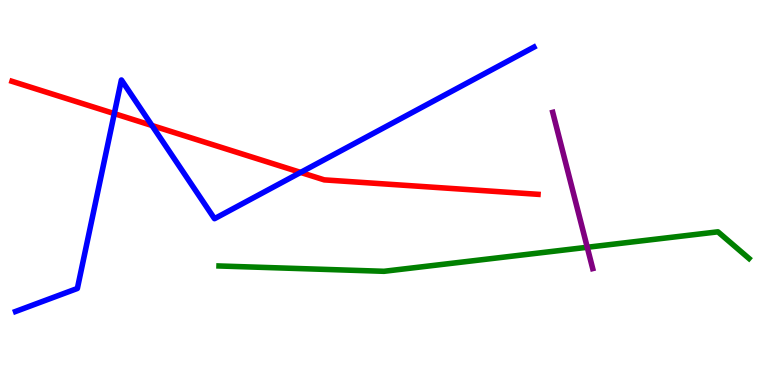[{'lines': ['blue', 'red'], 'intersections': [{'x': 1.47, 'y': 7.05}, {'x': 1.96, 'y': 6.74}, {'x': 3.88, 'y': 5.52}]}, {'lines': ['green', 'red'], 'intersections': []}, {'lines': ['purple', 'red'], 'intersections': []}, {'lines': ['blue', 'green'], 'intersections': []}, {'lines': ['blue', 'purple'], 'intersections': []}, {'lines': ['green', 'purple'], 'intersections': [{'x': 7.58, 'y': 3.58}]}]